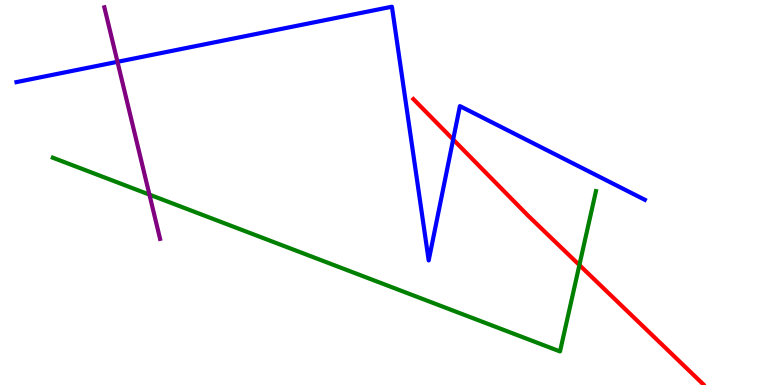[{'lines': ['blue', 'red'], 'intersections': [{'x': 5.85, 'y': 6.38}]}, {'lines': ['green', 'red'], 'intersections': [{'x': 7.48, 'y': 3.12}]}, {'lines': ['purple', 'red'], 'intersections': []}, {'lines': ['blue', 'green'], 'intersections': []}, {'lines': ['blue', 'purple'], 'intersections': [{'x': 1.52, 'y': 8.39}]}, {'lines': ['green', 'purple'], 'intersections': [{'x': 1.93, 'y': 4.95}]}]